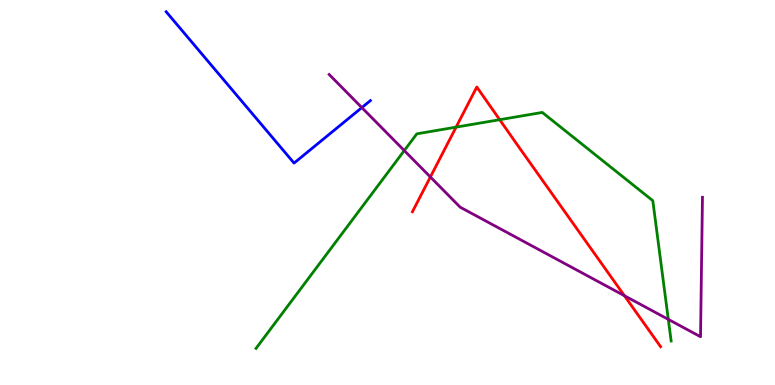[{'lines': ['blue', 'red'], 'intersections': []}, {'lines': ['green', 'red'], 'intersections': [{'x': 5.89, 'y': 6.7}, {'x': 6.45, 'y': 6.89}]}, {'lines': ['purple', 'red'], 'intersections': [{'x': 5.55, 'y': 5.4}, {'x': 8.06, 'y': 2.32}]}, {'lines': ['blue', 'green'], 'intersections': []}, {'lines': ['blue', 'purple'], 'intersections': [{'x': 4.67, 'y': 7.21}]}, {'lines': ['green', 'purple'], 'intersections': [{'x': 5.22, 'y': 6.09}, {'x': 8.62, 'y': 1.7}]}]